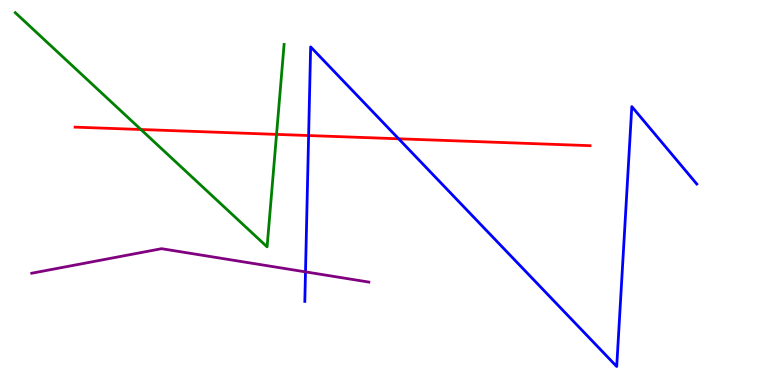[{'lines': ['blue', 'red'], 'intersections': [{'x': 3.98, 'y': 6.48}, {'x': 5.14, 'y': 6.4}]}, {'lines': ['green', 'red'], 'intersections': [{'x': 1.82, 'y': 6.64}, {'x': 3.57, 'y': 6.51}]}, {'lines': ['purple', 'red'], 'intersections': []}, {'lines': ['blue', 'green'], 'intersections': []}, {'lines': ['blue', 'purple'], 'intersections': [{'x': 3.94, 'y': 2.94}]}, {'lines': ['green', 'purple'], 'intersections': []}]